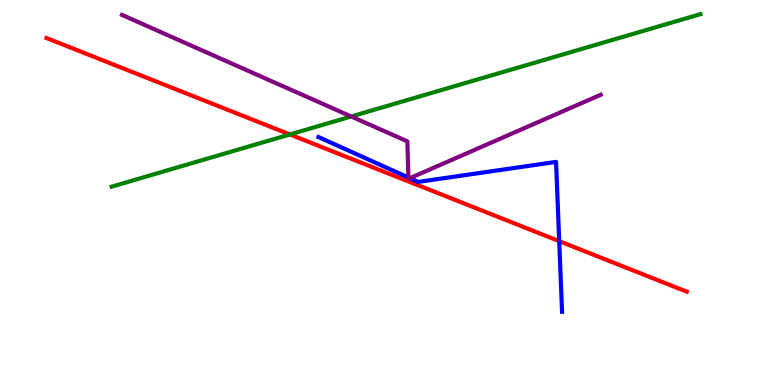[{'lines': ['blue', 'red'], 'intersections': [{'x': 7.22, 'y': 3.74}]}, {'lines': ['green', 'red'], 'intersections': [{'x': 3.74, 'y': 6.51}]}, {'lines': ['purple', 'red'], 'intersections': []}, {'lines': ['blue', 'green'], 'intersections': []}, {'lines': ['blue', 'purple'], 'intersections': [{'x': 5.27, 'y': 5.39}, {'x': 5.29, 'y': 5.37}]}, {'lines': ['green', 'purple'], 'intersections': [{'x': 4.53, 'y': 6.97}]}]